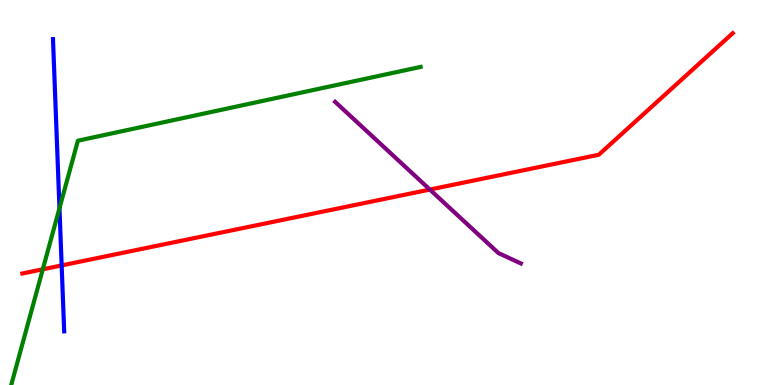[{'lines': ['blue', 'red'], 'intersections': [{'x': 0.796, 'y': 3.11}]}, {'lines': ['green', 'red'], 'intersections': [{'x': 0.552, 'y': 3.01}]}, {'lines': ['purple', 'red'], 'intersections': [{'x': 5.55, 'y': 5.08}]}, {'lines': ['blue', 'green'], 'intersections': [{'x': 0.767, 'y': 4.59}]}, {'lines': ['blue', 'purple'], 'intersections': []}, {'lines': ['green', 'purple'], 'intersections': []}]